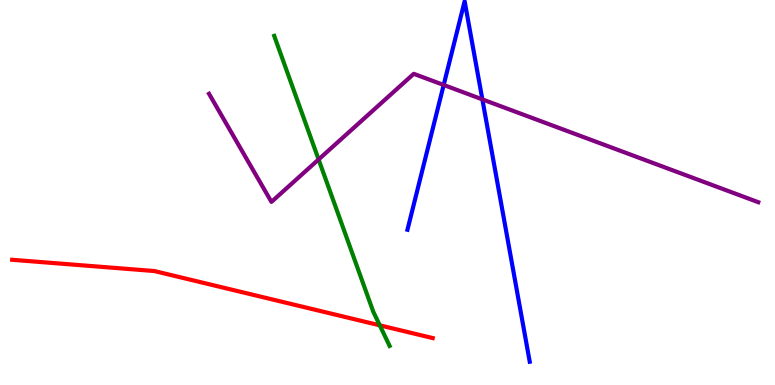[{'lines': ['blue', 'red'], 'intersections': []}, {'lines': ['green', 'red'], 'intersections': [{'x': 4.9, 'y': 1.55}]}, {'lines': ['purple', 'red'], 'intersections': []}, {'lines': ['blue', 'green'], 'intersections': []}, {'lines': ['blue', 'purple'], 'intersections': [{'x': 5.72, 'y': 7.79}, {'x': 6.22, 'y': 7.42}]}, {'lines': ['green', 'purple'], 'intersections': [{'x': 4.11, 'y': 5.86}]}]